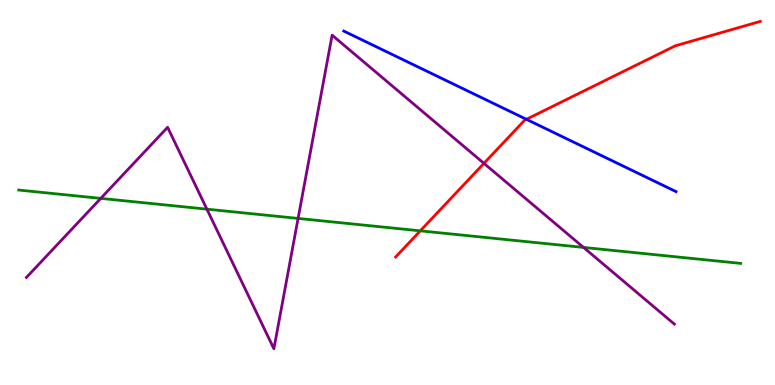[{'lines': ['blue', 'red'], 'intersections': [{'x': 6.79, 'y': 6.9}]}, {'lines': ['green', 'red'], 'intersections': [{'x': 5.42, 'y': 4.0}]}, {'lines': ['purple', 'red'], 'intersections': [{'x': 6.24, 'y': 5.76}]}, {'lines': ['blue', 'green'], 'intersections': []}, {'lines': ['blue', 'purple'], 'intersections': []}, {'lines': ['green', 'purple'], 'intersections': [{'x': 1.3, 'y': 4.85}, {'x': 2.67, 'y': 4.57}, {'x': 3.85, 'y': 4.33}, {'x': 7.53, 'y': 3.57}]}]